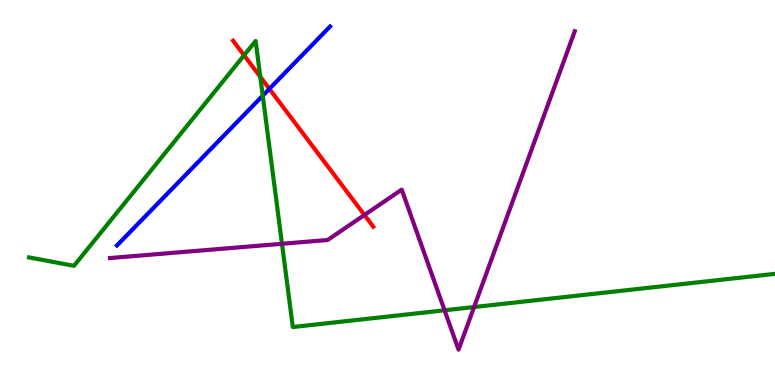[{'lines': ['blue', 'red'], 'intersections': [{'x': 3.48, 'y': 7.69}]}, {'lines': ['green', 'red'], 'intersections': [{'x': 3.15, 'y': 8.56}, {'x': 3.36, 'y': 8.01}]}, {'lines': ['purple', 'red'], 'intersections': [{'x': 4.7, 'y': 4.42}]}, {'lines': ['blue', 'green'], 'intersections': [{'x': 3.39, 'y': 7.51}]}, {'lines': ['blue', 'purple'], 'intersections': []}, {'lines': ['green', 'purple'], 'intersections': [{'x': 3.64, 'y': 3.67}, {'x': 5.74, 'y': 1.94}, {'x': 6.12, 'y': 2.03}]}]